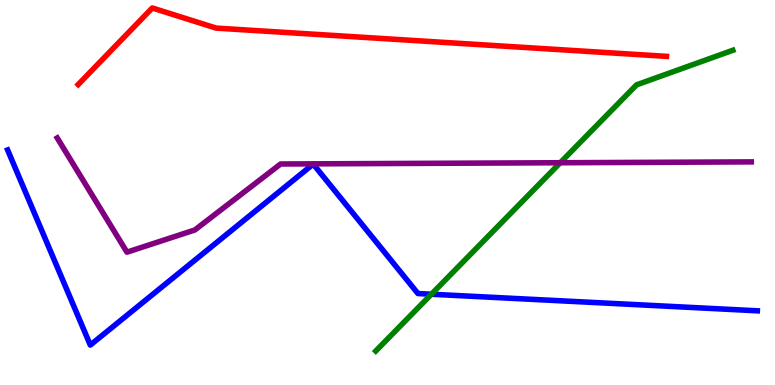[{'lines': ['blue', 'red'], 'intersections': []}, {'lines': ['green', 'red'], 'intersections': []}, {'lines': ['purple', 'red'], 'intersections': []}, {'lines': ['blue', 'green'], 'intersections': [{'x': 5.57, 'y': 2.36}]}, {'lines': ['blue', 'purple'], 'intersections': []}, {'lines': ['green', 'purple'], 'intersections': [{'x': 7.23, 'y': 5.77}]}]